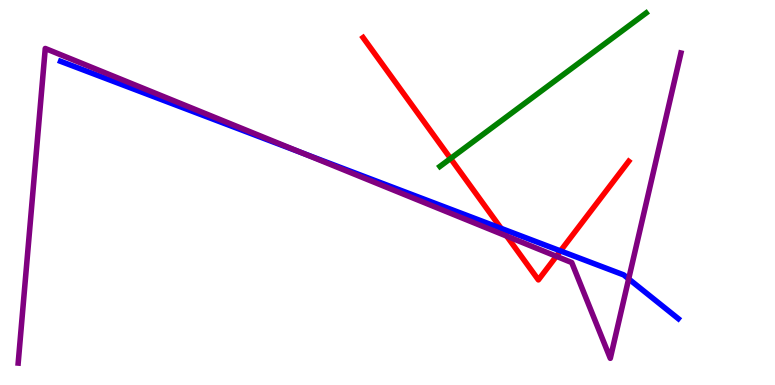[{'lines': ['blue', 'red'], 'intersections': [{'x': 6.47, 'y': 4.07}, {'x': 7.23, 'y': 3.48}]}, {'lines': ['green', 'red'], 'intersections': [{'x': 5.81, 'y': 5.88}]}, {'lines': ['purple', 'red'], 'intersections': [{'x': 6.54, 'y': 3.87}, {'x': 7.18, 'y': 3.34}]}, {'lines': ['blue', 'green'], 'intersections': []}, {'lines': ['blue', 'purple'], 'intersections': [{'x': 3.9, 'y': 6.03}, {'x': 8.11, 'y': 2.76}]}, {'lines': ['green', 'purple'], 'intersections': []}]